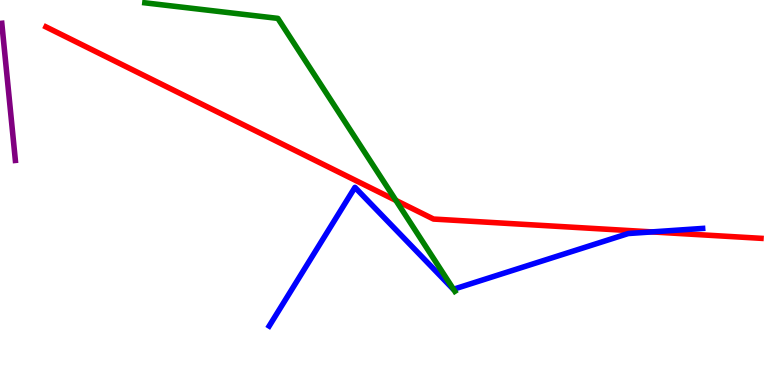[{'lines': ['blue', 'red'], 'intersections': [{'x': 8.41, 'y': 3.98}]}, {'lines': ['green', 'red'], 'intersections': [{'x': 5.11, 'y': 4.79}]}, {'lines': ['purple', 'red'], 'intersections': []}, {'lines': ['blue', 'green'], 'intersections': [{'x': 5.85, 'y': 2.49}]}, {'lines': ['blue', 'purple'], 'intersections': []}, {'lines': ['green', 'purple'], 'intersections': []}]